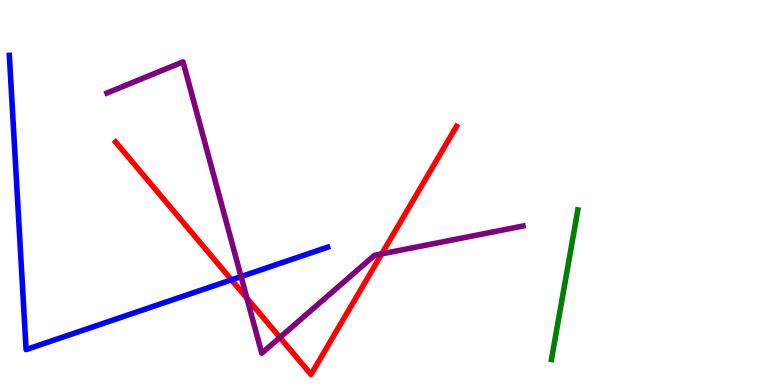[{'lines': ['blue', 'red'], 'intersections': [{'x': 2.99, 'y': 2.73}]}, {'lines': ['green', 'red'], 'intersections': []}, {'lines': ['purple', 'red'], 'intersections': [{'x': 3.19, 'y': 2.25}, {'x': 3.61, 'y': 1.23}, {'x': 4.93, 'y': 3.41}]}, {'lines': ['blue', 'green'], 'intersections': []}, {'lines': ['blue', 'purple'], 'intersections': [{'x': 3.11, 'y': 2.82}]}, {'lines': ['green', 'purple'], 'intersections': []}]